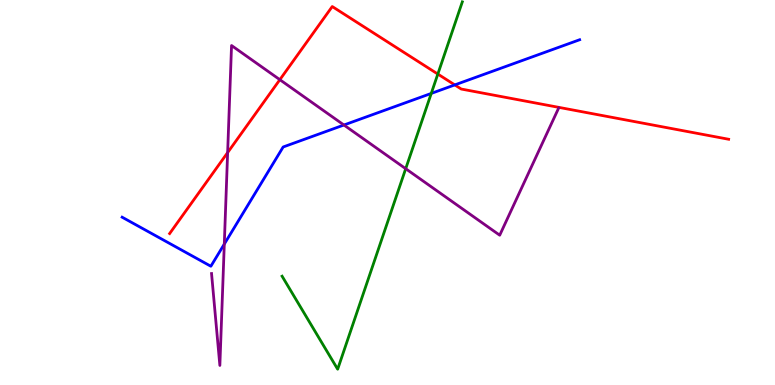[{'lines': ['blue', 'red'], 'intersections': [{'x': 5.87, 'y': 7.79}]}, {'lines': ['green', 'red'], 'intersections': [{'x': 5.65, 'y': 8.08}]}, {'lines': ['purple', 'red'], 'intersections': [{'x': 2.94, 'y': 6.04}, {'x': 3.61, 'y': 7.93}]}, {'lines': ['blue', 'green'], 'intersections': [{'x': 5.56, 'y': 7.57}]}, {'lines': ['blue', 'purple'], 'intersections': [{'x': 2.89, 'y': 3.66}, {'x': 4.44, 'y': 6.75}]}, {'lines': ['green', 'purple'], 'intersections': [{'x': 5.23, 'y': 5.62}]}]